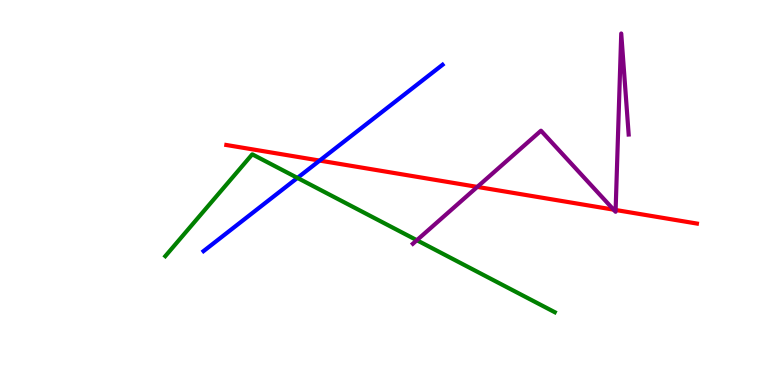[{'lines': ['blue', 'red'], 'intersections': [{'x': 4.12, 'y': 5.83}]}, {'lines': ['green', 'red'], 'intersections': []}, {'lines': ['purple', 'red'], 'intersections': [{'x': 6.16, 'y': 5.15}, {'x': 7.92, 'y': 4.55}, {'x': 7.94, 'y': 4.55}]}, {'lines': ['blue', 'green'], 'intersections': [{'x': 3.84, 'y': 5.38}]}, {'lines': ['blue', 'purple'], 'intersections': []}, {'lines': ['green', 'purple'], 'intersections': [{'x': 5.38, 'y': 3.76}]}]